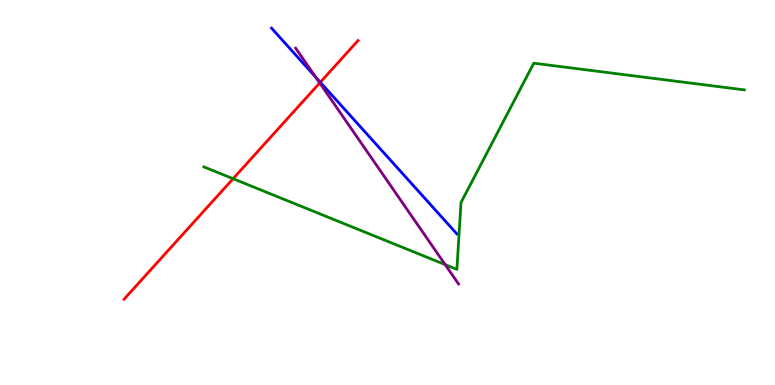[{'lines': ['blue', 'red'], 'intersections': [{'x': 4.13, 'y': 7.86}]}, {'lines': ['green', 'red'], 'intersections': [{'x': 3.01, 'y': 5.36}]}, {'lines': ['purple', 'red'], 'intersections': [{'x': 4.13, 'y': 7.85}]}, {'lines': ['blue', 'green'], 'intersections': []}, {'lines': ['blue', 'purple'], 'intersections': [{'x': 4.07, 'y': 7.99}]}, {'lines': ['green', 'purple'], 'intersections': [{'x': 5.74, 'y': 3.13}]}]